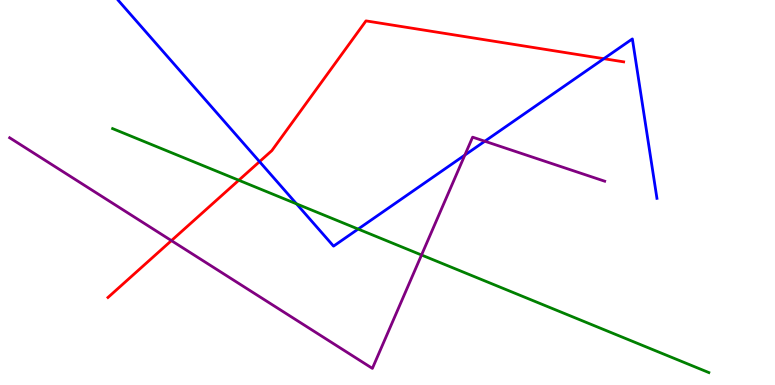[{'lines': ['blue', 'red'], 'intersections': [{'x': 3.35, 'y': 5.8}, {'x': 7.79, 'y': 8.48}]}, {'lines': ['green', 'red'], 'intersections': [{'x': 3.08, 'y': 5.32}]}, {'lines': ['purple', 'red'], 'intersections': [{'x': 2.21, 'y': 3.75}]}, {'lines': ['blue', 'green'], 'intersections': [{'x': 3.83, 'y': 4.7}, {'x': 4.62, 'y': 4.05}]}, {'lines': ['blue', 'purple'], 'intersections': [{'x': 6.0, 'y': 5.97}, {'x': 6.26, 'y': 6.33}]}, {'lines': ['green', 'purple'], 'intersections': [{'x': 5.44, 'y': 3.38}]}]